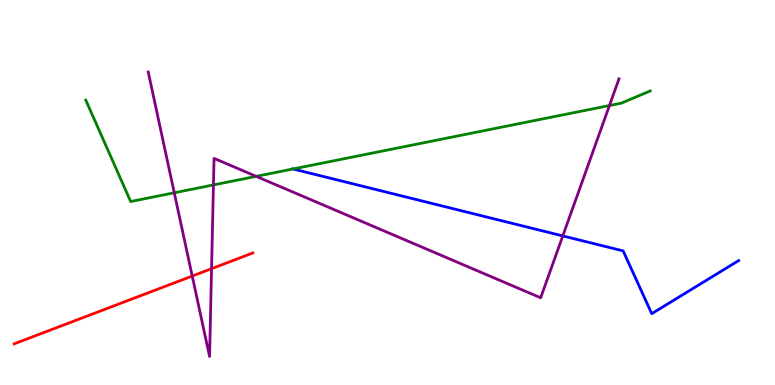[{'lines': ['blue', 'red'], 'intersections': []}, {'lines': ['green', 'red'], 'intersections': []}, {'lines': ['purple', 'red'], 'intersections': [{'x': 2.48, 'y': 2.83}, {'x': 2.73, 'y': 3.02}]}, {'lines': ['blue', 'green'], 'intersections': [{'x': 3.78, 'y': 5.61}]}, {'lines': ['blue', 'purple'], 'intersections': [{'x': 7.26, 'y': 3.87}]}, {'lines': ['green', 'purple'], 'intersections': [{'x': 2.25, 'y': 4.99}, {'x': 2.75, 'y': 5.2}, {'x': 3.31, 'y': 5.42}, {'x': 7.86, 'y': 7.26}]}]